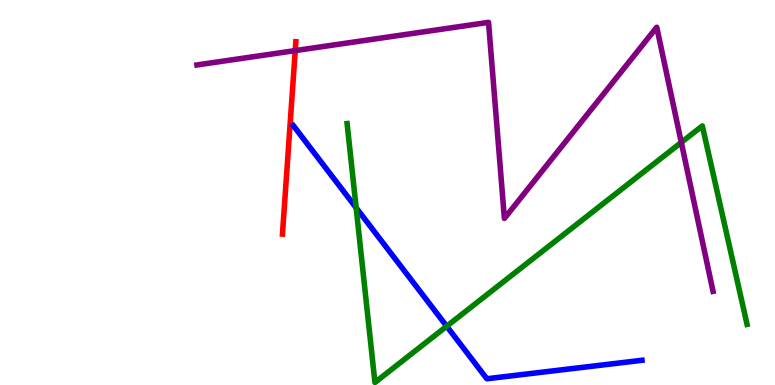[{'lines': ['blue', 'red'], 'intersections': []}, {'lines': ['green', 'red'], 'intersections': []}, {'lines': ['purple', 'red'], 'intersections': [{'x': 3.81, 'y': 8.69}]}, {'lines': ['blue', 'green'], 'intersections': [{'x': 4.6, 'y': 4.6}, {'x': 5.76, 'y': 1.53}]}, {'lines': ['blue', 'purple'], 'intersections': []}, {'lines': ['green', 'purple'], 'intersections': [{'x': 8.79, 'y': 6.3}]}]